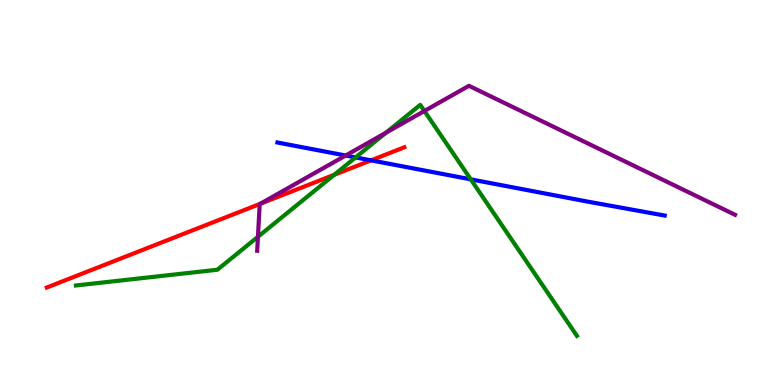[{'lines': ['blue', 'red'], 'intersections': [{'x': 4.79, 'y': 5.84}]}, {'lines': ['green', 'red'], 'intersections': [{'x': 4.31, 'y': 5.46}]}, {'lines': ['purple', 'red'], 'intersections': [{'x': 3.36, 'y': 4.71}]}, {'lines': ['blue', 'green'], 'intersections': [{'x': 4.59, 'y': 5.91}, {'x': 6.07, 'y': 5.34}]}, {'lines': ['blue', 'purple'], 'intersections': [{'x': 4.46, 'y': 5.96}]}, {'lines': ['green', 'purple'], 'intersections': [{'x': 3.33, 'y': 3.85}, {'x': 4.98, 'y': 6.55}, {'x': 5.48, 'y': 7.12}]}]